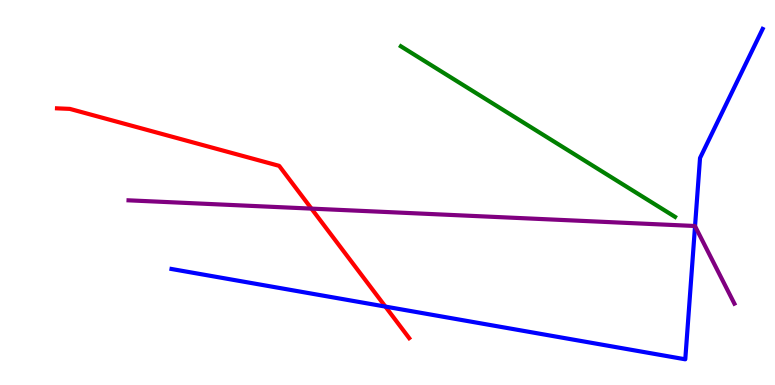[{'lines': ['blue', 'red'], 'intersections': [{'x': 4.97, 'y': 2.04}]}, {'lines': ['green', 'red'], 'intersections': []}, {'lines': ['purple', 'red'], 'intersections': [{'x': 4.02, 'y': 4.58}]}, {'lines': ['blue', 'green'], 'intersections': []}, {'lines': ['blue', 'purple'], 'intersections': [{'x': 8.97, 'y': 4.13}]}, {'lines': ['green', 'purple'], 'intersections': []}]